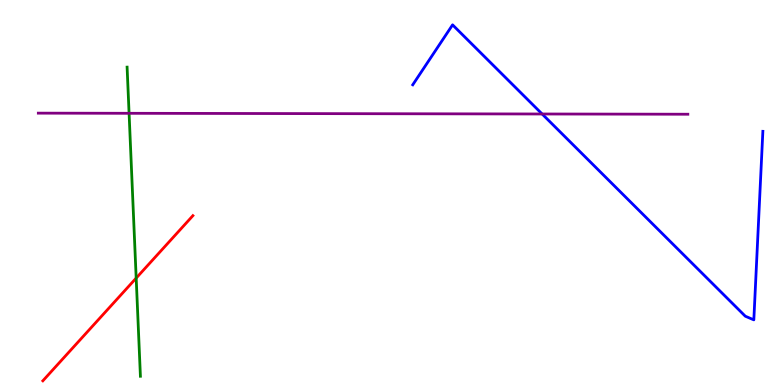[{'lines': ['blue', 'red'], 'intersections': []}, {'lines': ['green', 'red'], 'intersections': [{'x': 1.76, 'y': 2.78}]}, {'lines': ['purple', 'red'], 'intersections': []}, {'lines': ['blue', 'green'], 'intersections': []}, {'lines': ['blue', 'purple'], 'intersections': [{'x': 7.0, 'y': 7.04}]}, {'lines': ['green', 'purple'], 'intersections': [{'x': 1.67, 'y': 7.06}]}]